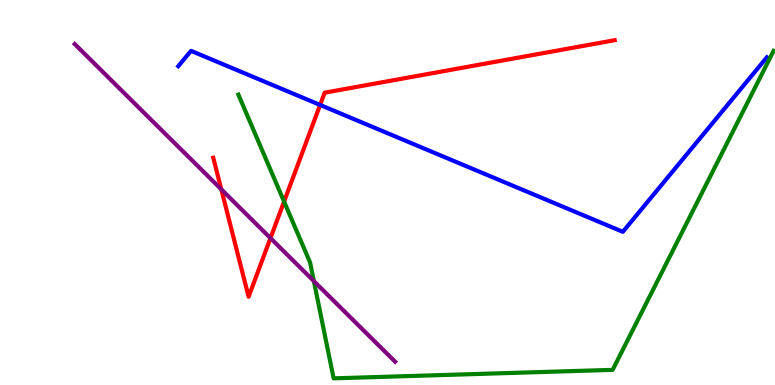[{'lines': ['blue', 'red'], 'intersections': [{'x': 4.13, 'y': 7.27}]}, {'lines': ['green', 'red'], 'intersections': [{'x': 3.67, 'y': 4.76}]}, {'lines': ['purple', 'red'], 'intersections': [{'x': 2.86, 'y': 5.08}, {'x': 3.49, 'y': 3.82}]}, {'lines': ['blue', 'green'], 'intersections': []}, {'lines': ['blue', 'purple'], 'intersections': []}, {'lines': ['green', 'purple'], 'intersections': [{'x': 4.05, 'y': 2.7}]}]